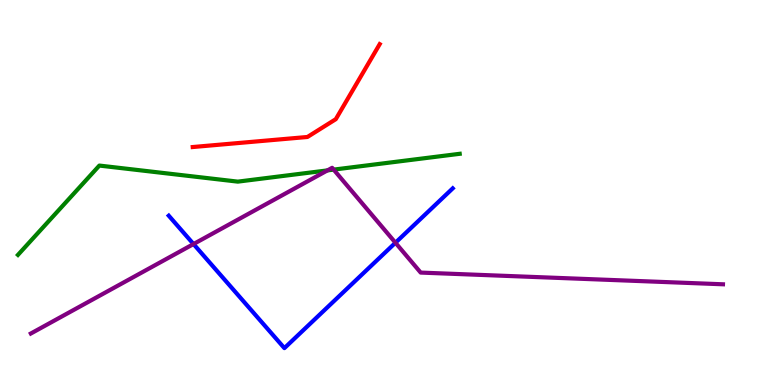[{'lines': ['blue', 'red'], 'intersections': []}, {'lines': ['green', 'red'], 'intersections': []}, {'lines': ['purple', 'red'], 'intersections': []}, {'lines': ['blue', 'green'], 'intersections': []}, {'lines': ['blue', 'purple'], 'intersections': [{'x': 2.5, 'y': 3.66}, {'x': 5.1, 'y': 3.7}]}, {'lines': ['green', 'purple'], 'intersections': [{'x': 4.23, 'y': 5.57}, {'x': 4.31, 'y': 5.59}]}]